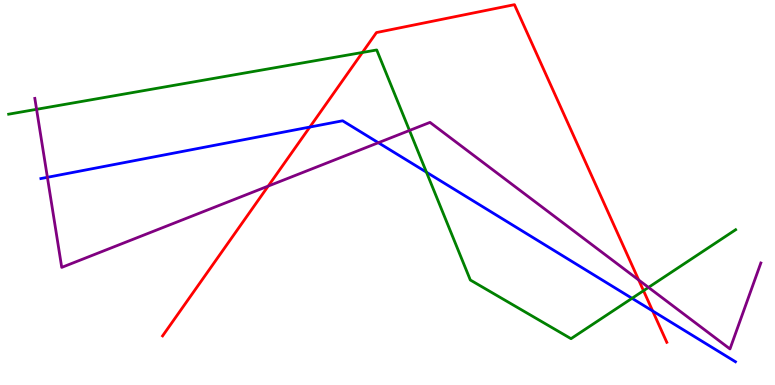[{'lines': ['blue', 'red'], 'intersections': [{'x': 4.0, 'y': 6.7}, {'x': 8.42, 'y': 1.92}]}, {'lines': ['green', 'red'], 'intersections': [{'x': 4.68, 'y': 8.64}, {'x': 8.3, 'y': 2.45}]}, {'lines': ['purple', 'red'], 'intersections': [{'x': 3.46, 'y': 5.17}, {'x': 8.24, 'y': 2.73}]}, {'lines': ['blue', 'green'], 'intersections': [{'x': 5.5, 'y': 5.53}, {'x': 8.16, 'y': 2.25}]}, {'lines': ['blue', 'purple'], 'intersections': [{'x': 0.612, 'y': 5.39}, {'x': 4.88, 'y': 6.29}]}, {'lines': ['green', 'purple'], 'intersections': [{'x': 0.472, 'y': 7.16}, {'x': 5.28, 'y': 6.61}, {'x': 8.37, 'y': 2.54}]}]